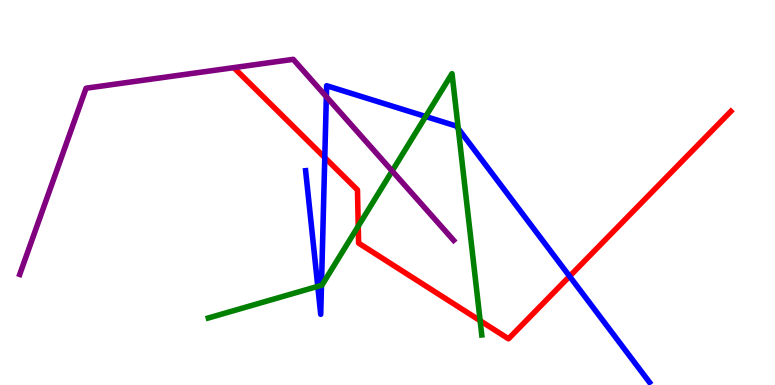[{'lines': ['blue', 'red'], 'intersections': [{'x': 4.19, 'y': 5.91}, {'x': 7.35, 'y': 2.82}]}, {'lines': ['green', 'red'], 'intersections': [{'x': 4.62, 'y': 4.13}, {'x': 6.2, 'y': 1.67}]}, {'lines': ['purple', 'red'], 'intersections': []}, {'lines': ['blue', 'green'], 'intersections': [{'x': 4.1, 'y': 2.56}, {'x': 4.15, 'y': 2.59}, {'x': 5.49, 'y': 6.97}, {'x': 5.91, 'y': 6.66}]}, {'lines': ['blue', 'purple'], 'intersections': [{'x': 4.21, 'y': 7.49}]}, {'lines': ['green', 'purple'], 'intersections': [{'x': 5.06, 'y': 5.56}]}]